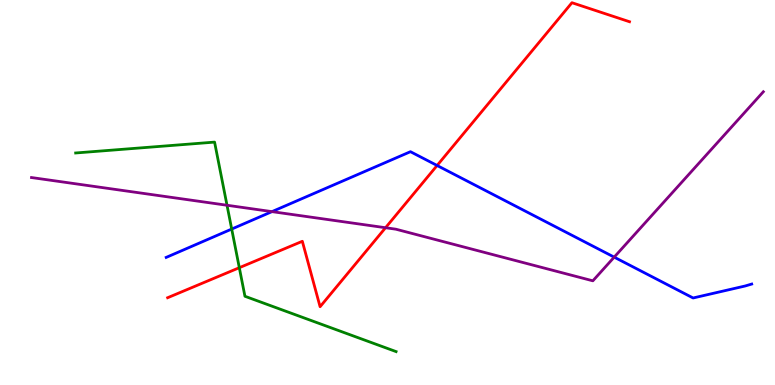[{'lines': ['blue', 'red'], 'intersections': [{'x': 5.64, 'y': 5.7}]}, {'lines': ['green', 'red'], 'intersections': [{'x': 3.09, 'y': 3.05}]}, {'lines': ['purple', 'red'], 'intersections': [{'x': 4.97, 'y': 4.08}]}, {'lines': ['blue', 'green'], 'intersections': [{'x': 2.99, 'y': 4.05}]}, {'lines': ['blue', 'purple'], 'intersections': [{'x': 3.51, 'y': 4.5}, {'x': 7.93, 'y': 3.32}]}, {'lines': ['green', 'purple'], 'intersections': [{'x': 2.93, 'y': 4.67}]}]